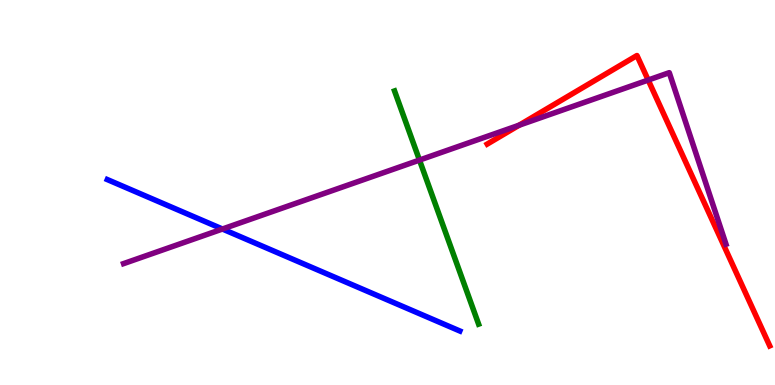[{'lines': ['blue', 'red'], 'intersections': []}, {'lines': ['green', 'red'], 'intersections': []}, {'lines': ['purple', 'red'], 'intersections': [{'x': 6.7, 'y': 6.75}, {'x': 8.36, 'y': 7.92}]}, {'lines': ['blue', 'green'], 'intersections': []}, {'lines': ['blue', 'purple'], 'intersections': [{'x': 2.87, 'y': 4.05}]}, {'lines': ['green', 'purple'], 'intersections': [{'x': 5.41, 'y': 5.84}]}]